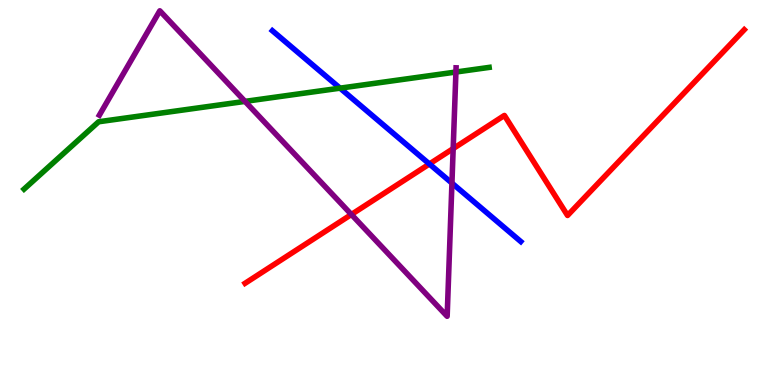[{'lines': ['blue', 'red'], 'intersections': [{'x': 5.54, 'y': 5.74}]}, {'lines': ['green', 'red'], 'intersections': []}, {'lines': ['purple', 'red'], 'intersections': [{'x': 4.53, 'y': 4.43}, {'x': 5.85, 'y': 6.14}]}, {'lines': ['blue', 'green'], 'intersections': [{'x': 4.39, 'y': 7.71}]}, {'lines': ['blue', 'purple'], 'intersections': [{'x': 5.83, 'y': 5.24}]}, {'lines': ['green', 'purple'], 'intersections': [{'x': 3.16, 'y': 7.37}, {'x': 5.88, 'y': 8.13}]}]